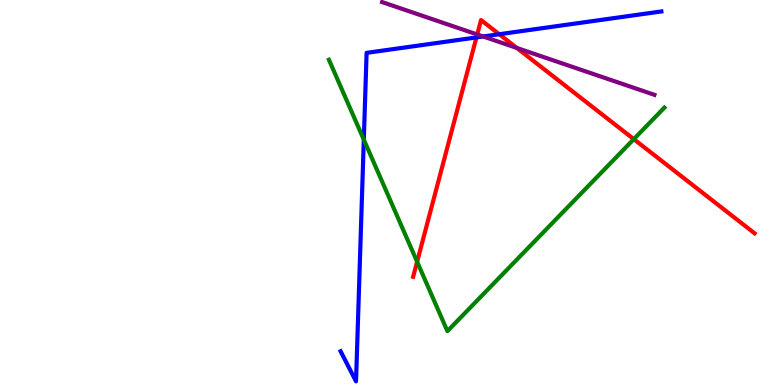[{'lines': ['blue', 'red'], 'intersections': [{'x': 6.15, 'y': 9.03}, {'x': 6.44, 'y': 9.11}]}, {'lines': ['green', 'red'], 'intersections': [{'x': 5.38, 'y': 3.2}, {'x': 8.18, 'y': 6.39}]}, {'lines': ['purple', 'red'], 'intersections': [{'x': 6.16, 'y': 9.1}, {'x': 6.67, 'y': 8.75}]}, {'lines': ['blue', 'green'], 'intersections': [{'x': 4.69, 'y': 6.37}]}, {'lines': ['blue', 'purple'], 'intersections': [{'x': 6.23, 'y': 9.05}]}, {'lines': ['green', 'purple'], 'intersections': []}]